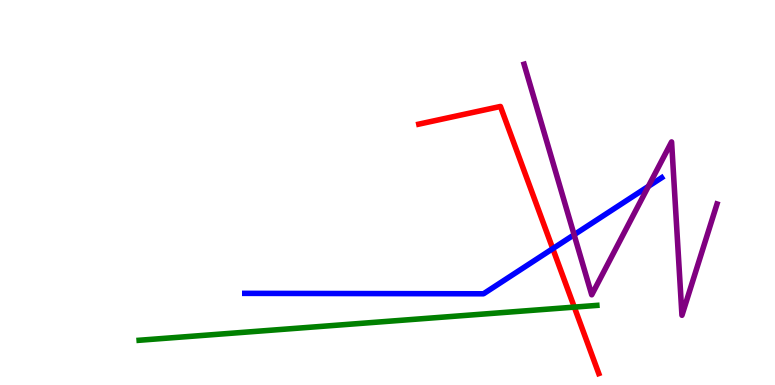[{'lines': ['blue', 'red'], 'intersections': [{'x': 7.13, 'y': 3.54}]}, {'lines': ['green', 'red'], 'intersections': [{'x': 7.41, 'y': 2.02}]}, {'lines': ['purple', 'red'], 'intersections': []}, {'lines': ['blue', 'green'], 'intersections': []}, {'lines': ['blue', 'purple'], 'intersections': [{'x': 7.41, 'y': 3.9}, {'x': 8.37, 'y': 5.16}]}, {'lines': ['green', 'purple'], 'intersections': []}]